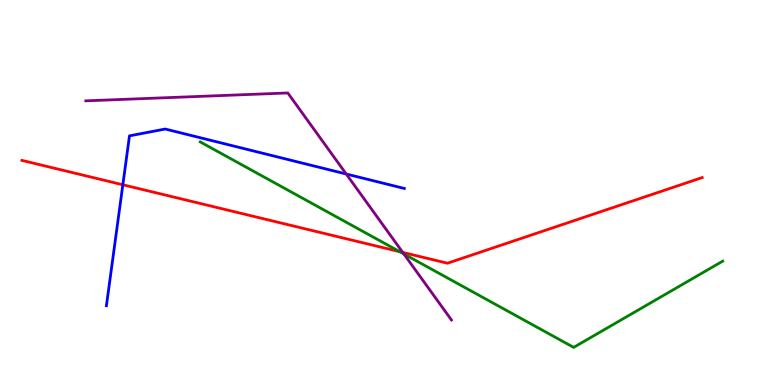[{'lines': ['blue', 'red'], 'intersections': [{'x': 1.59, 'y': 5.2}]}, {'lines': ['green', 'red'], 'intersections': [{'x': 5.16, 'y': 3.46}]}, {'lines': ['purple', 'red'], 'intersections': [{'x': 5.2, 'y': 3.44}]}, {'lines': ['blue', 'green'], 'intersections': []}, {'lines': ['blue', 'purple'], 'intersections': [{'x': 4.47, 'y': 5.48}]}, {'lines': ['green', 'purple'], 'intersections': [{'x': 5.21, 'y': 3.4}]}]